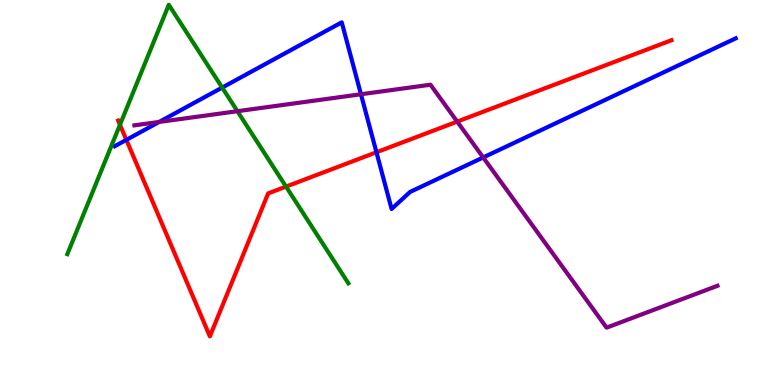[{'lines': ['blue', 'red'], 'intersections': [{'x': 1.63, 'y': 6.37}, {'x': 4.86, 'y': 6.04}]}, {'lines': ['green', 'red'], 'intersections': [{'x': 1.55, 'y': 6.76}, {'x': 3.69, 'y': 5.15}]}, {'lines': ['purple', 'red'], 'intersections': [{'x': 5.9, 'y': 6.84}]}, {'lines': ['blue', 'green'], 'intersections': [{'x': 2.87, 'y': 7.73}]}, {'lines': ['blue', 'purple'], 'intersections': [{'x': 2.05, 'y': 6.83}, {'x': 4.66, 'y': 7.55}, {'x': 6.23, 'y': 5.91}]}, {'lines': ['green', 'purple'], 'intersections': [{'x': 3.06, 'y': 7.11}]}]